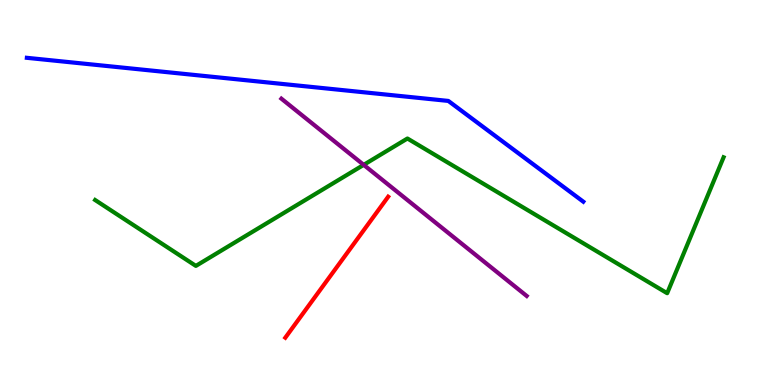[{'lines': ['blue', 'red'], 'intersections': []}, {'lines': ['green', 'red'], 'intersections': []}, {'lines': ['purple', 'red'], 'intersections': []}, {'lines': ['blue', 'green'], 'intersections': []}, {'lines': ['blue', 'purple'], 'intersections': []}, {'lines': ['green', 'purple'], 'intersections': [{'x': 4.69, 'y': 5.72}]}]